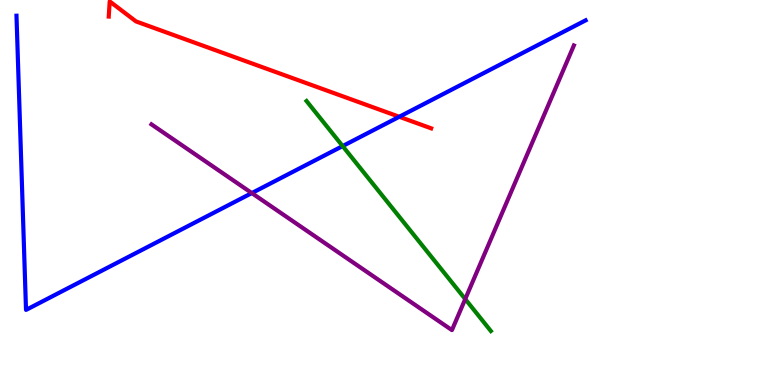[{'lines': ['blue', 'red'], 'intersections': [{'x': 5.15, 'y': 6.97}]}, {'lines': ['green', 'red'], 'intersections': []}, {'lines': ['purple', 'red'], 'intersections': []}, {'lines': ['blue', 'green'], 'intersections': [{'x': 4.42, 'y': 6.21}]}, {'lines': ['blue', 'purple'], 'intersections': [{'x': 3.25, 'y': 4.99}]}, {'lines': ['green', 'purple'], 'intersections': [{'x': 6.0, 'y': 2.23}]}]